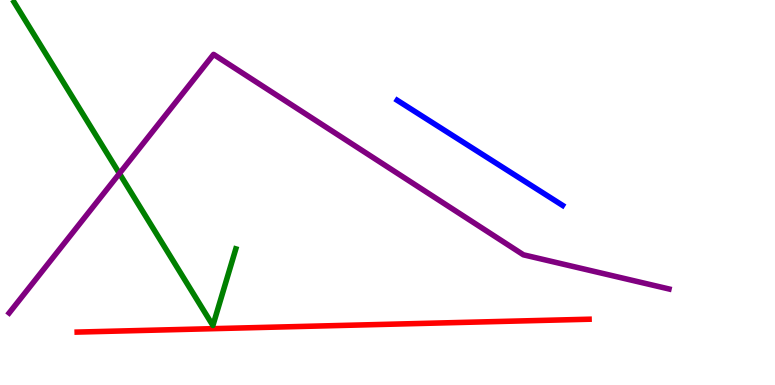[{'lines': ['blue', 'red'], 'intersections': []}, {'lines': ['green', 'red'], 'intersections': []}, {'lines': ['purple', 'red'], 'intersections': []}, {'lines': ['blue', 'green'], 'intersections': []}, {'lines': ['blue', 'purple'], 'intersections': []}, {'lines': ['green', 'purple'], 'intersections': [{'x': 1.54, 'y': 5.49}]}]